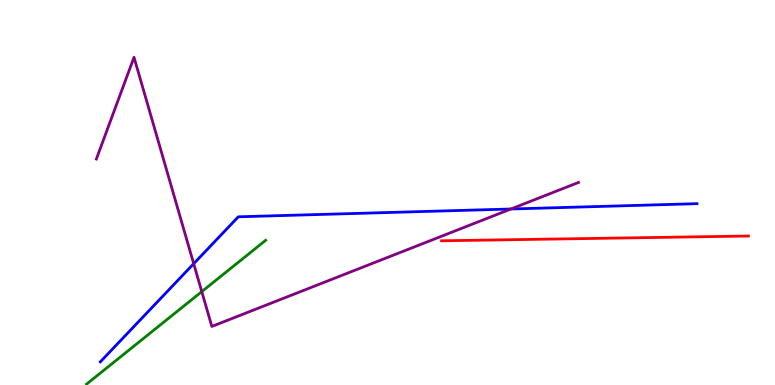[{'lines': ['blue', 'red'], 'intersections': []}, {'lines': ['green', 'red'], 'intersections': []}, {'lines': ['purple', 'red'], 'intersections': []}, {'lines': ['blue', 'green'], 'intersections': []}, {'lines': ['blue', 'purple'], 'intersections': [{'x': 2.5, 'y': 3.15}, {'x': 6.59, 'y': 4.57}]}, {'lines': ['green', 'purple'], 'intersections': [{'x': 2.6, 'y': 2.43}]}]